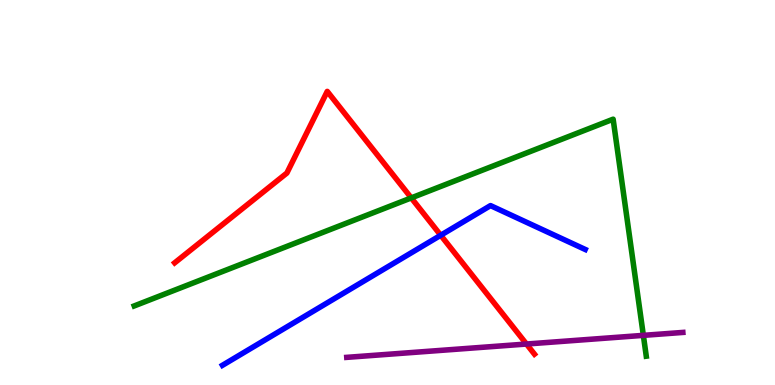[{'lines': ['blue', 'red'], 'intersections': [{'x': 5.69, 'y': 3.89}]}, {'lines': ['green', 'red'], 'intersections': [{'x': 5.31, 'y': 4.86}]}, {'lines': ['purple', 'red'], 'intersections': [{'x': 6.79, 'y': 1.06}]}, {'lines': ['blue', 'green'], 'intersections': []}, {'lines': ['blue', 'purple'], 'intersections': []}, {'lines': ['green', 'purple'], 'intersections': [{'x': 8.3, 'y': 1.29}]}]